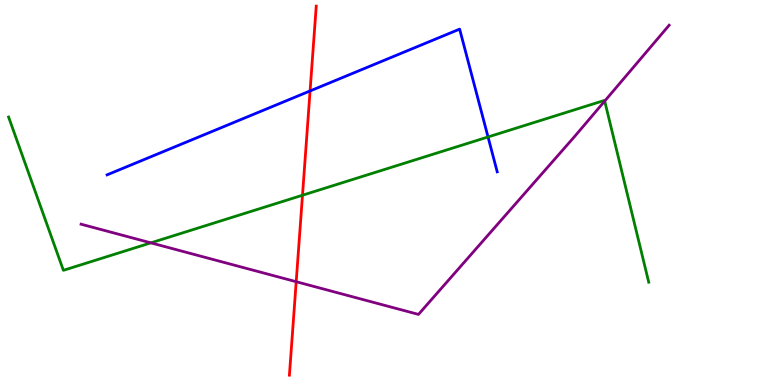[{'lines': ['blue', 'red'], 'intersections': [{'x': 4.0, 'y': 7.64}]}, {'lines': ['green', 'red'], 'intersections': [{'x': 3.9, 'y': 4.93}]}, {'lines': ['purple', 'red'], 'intersections': [{'x': 3.82, 'y': 2.68}]}, {'lines': ['blue', 'green'], 'intersections': [{'x': 6.3, 'y': 6.44}]}, {'lines': ['blue', 'purple'], 'intersections': []}, {'lines': ['green', 'purple'], 'intersections': [{'x': 1.95, 'y': 3.69}, {'x': 7.8, 'y': 7.37}]}]